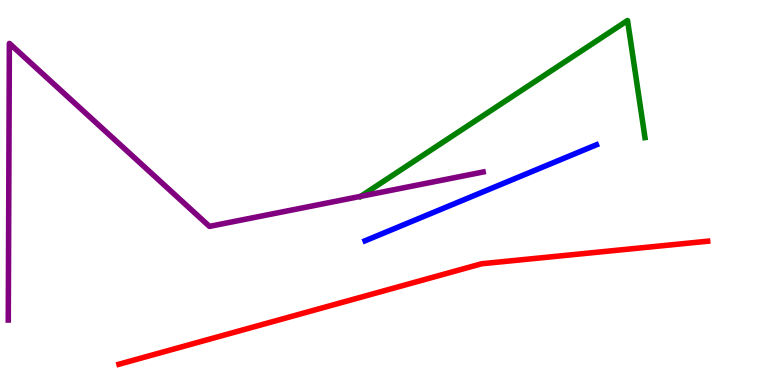[{'lines': ['blue', 'red'], 'intersections': []}, {'lines': ['green', 'red'], 'intersections': []}, {'lines': ['purple', 'red'], 'intersections': []}, {'lines': ['blue', 'green'], 'intersections': []}, {'lines': ['blue', 'purple'], 'intersections': []}, {'lines': ['green', 'purple'], 'intersections': [{'x': 4.66, 'y': 4.9}]}]